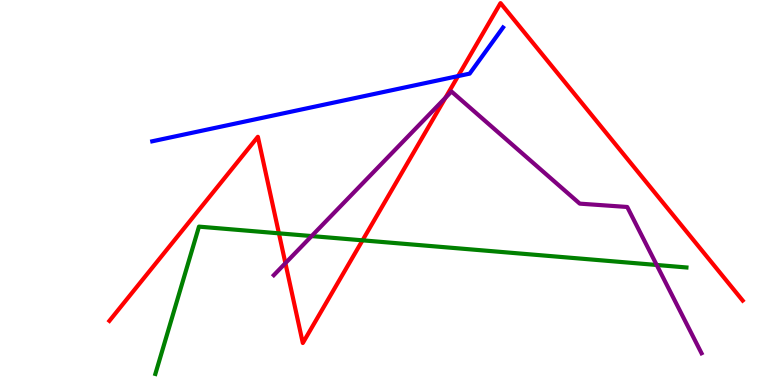[{'lines': ['blue', 'red'], 'intersections': [{'x': 5.91, 'y': 8.02}]}, {'lines': ['green', 'red'], 'intersections': [{'x': 3.6, 'y': 3.94}, {'x': 4.68, 'y': 3.76}]}, {'lines': ['purple', 'red'], 'intersections': [{'x': 3.68, 'y': 3.16}, {'x': 5.75, 'y': 7.46}]}, {'lines': ['blue', 'green'], 'intersections': []}, {'lines': ['blue', 'purple'], 'intersections': []}, {'lines': ['green', 'purple'], 'intersections': [{'x': 4.02, 'y': 3.87}, {'x': 8.47, 'y': 3.12}]}]